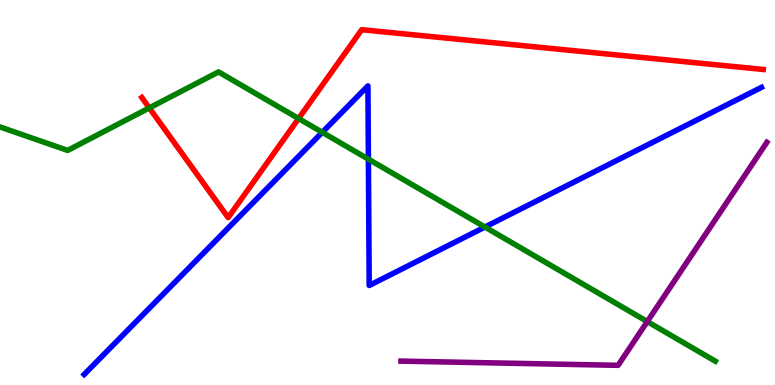[{'lines': ['blue', 'red'], 'intersections': []}, {'lines': ['green', 'red'], 'intersections': [{'x': 1.93, 'y': 7.2}, {'x': 3.85, 'y': 6.92}]}, {'lines': ['purple', 'red'], 'intersections': []}, {'lines': ['blue', 'green'], 'intersections': [{'x': 4.16, 'y': 6.56}, {'x': 4.75, 'y': 5.87}, {'x': 6.26, 'y': 4.1}]}, {'lines': ['blue', 'purple'], 'intersections': []}, {'lines': ['green', 'purple'], 'intersections': [{'x': 8.35, 'y': 1.65}]}]